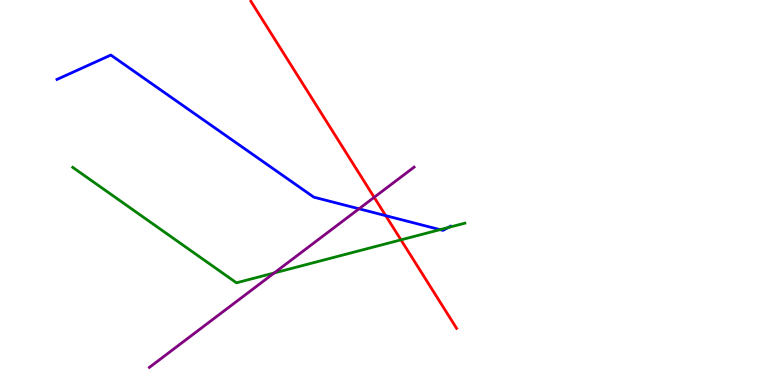[{'lines': ['blue', 'red'], 'intersections': [{'x': 4.98, 'y': 4.4}]}, {'lines': ['green', 'red'], 'intersections': [{'x': 5.17, 'y': 3.77}]}, {'lines': ['purple', 'red'], 'intersections': [{'x': 4.83, 'y': 4.87}]}, {'lines': ['blue', 'green'], 'intersections': [{'x': 5.68, 'y': 4.04}, {'x': 5.78, 'y': 4.09}]}, {'lines': ['blue', 'purple'], 'intersections': [{'x': 4.63, 'y': 4.58}]}, {'lines': ['green', 'purple'], 'intersections': [{'x': 3.54, 'y': 2.91}]}]